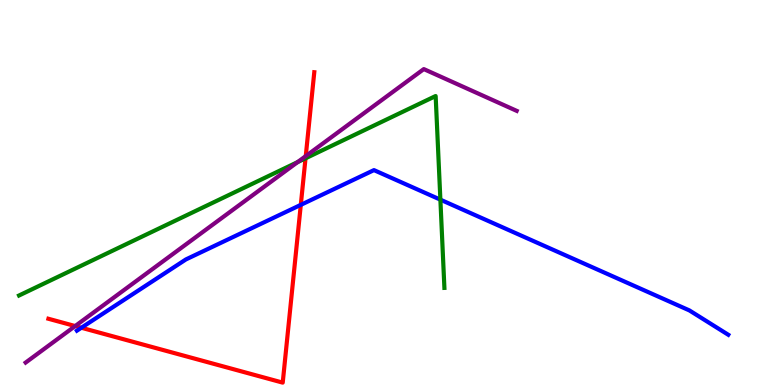[{'lines': ['blue', 'red'], 'intersections': [{'x': 1.05, 'y': 1.49}, {'x': 3.88, 'y': 4.68}]}, {'lines': ['green', 'red'], 'intersections': [{'x': 3.94, 'y': 5.89}]}, {'lines': ['purple', 'red'], 'intersections': [{'x': 0.97, 'y': 1.53}, {'x': 3.95, 'y': 5.95}]}, {'lines': ['blue', 'green'], 'intersections': [{'x': 5.68, 'y': 4.81}]}, {'lines': ['blue', 'purple'], 'intersections': []}, {'lines': ['green', 'purple'], 'intersections': [{'x': 3.84, 'y': 5.79}]}]